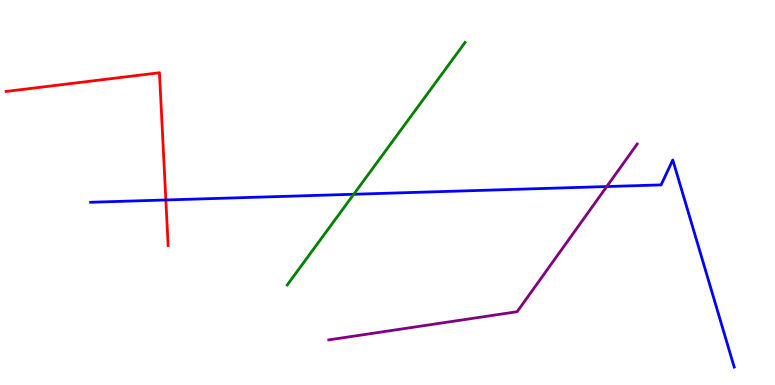[{'lines': ['blue', 'red'], 'intersections': [{'x': 2.14, 'y': 4.81}]}, {'lines': ['green', 'red'], 'intersections': []}, {'lines': ['purple', 'red'], 'intersections': []}, {'lines': ['blue', 'green'], 'intersections': [{'x': 4.56, 'y': 4.95}]}, {'lines': ['blue', 'purple'], 'intersections': [{'x': 7.83, 'y': 5.15}]}, {'lines': ['green', 'purple'], 'intersections': []}]